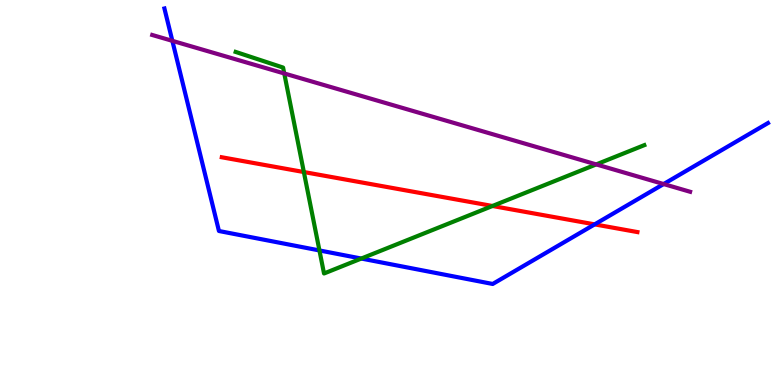[{'lines': ['blue', 'red'], 'intersections': [{'x': 7.67, 'y': 4.17}]}, {'lines': ['green', 'red'], 'intersections': [{'x': 3.92, 'y': 5.53}, {'x': 6.35, 'y': 4.65}]}, {'lines': ['purple', 'red'], 'intersections': []}, {'lines': ['blue', 'green'], 'intersections': [{'x': 4.12, 'y': 3.49}, {'x': 4.66, 'y': 3.28}]}, {'lines': ['blue', 'purple'], 'intersections': [{'x': 2.22, 'y': 8.94}, {'x': 8.56, 'y': 5.22}]}, {'lines': ['green', 'purple'], 'intersections': [{'x': 3.67, 'y': 8.09}, {'x': 7.69, 'y': 5.73}]}]